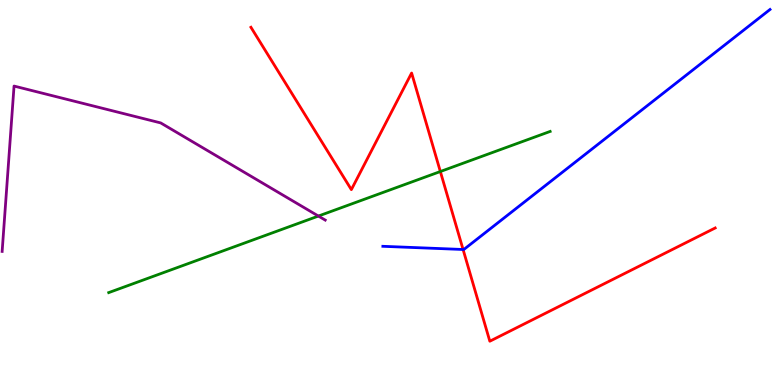[{'lines': ['blue', 'red'], 'intersections': [{'x': 5.98, 'y': 3.52}]}, {'lines': ['green', 'red'], 'intersections': [{'x': 5.68, 'y': 5.54}]}, {'lines': ['purple', 'red'], 'intersections': []}, {'lines': ['blue', 'green'], 'intersections': []}, {'lines': ['blue', 'purple'], 'intersections': []}, {'lines': ['green', 'purple'], 'intersections': [{'x': 4.11, 'y': 4.39}]}]